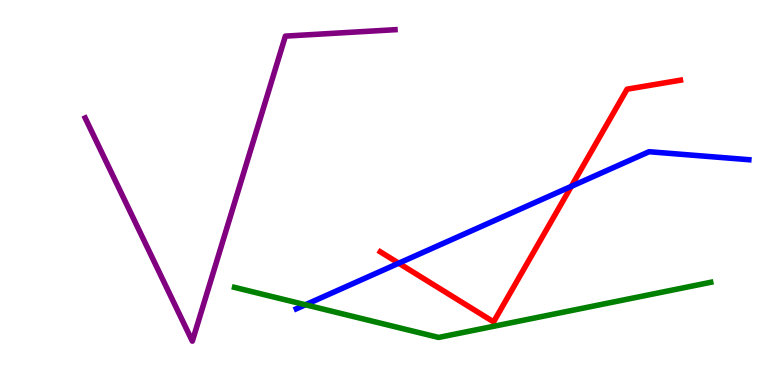[{'lines': ['blue', 'red'], 'intersections': [{'x': 5.14, 'y': 3.16}, {'x': 7.37, 'y': 5.16}]}, {'lines': ['green', 'red'], 'intersections': []}, {'lines': ['purple', 'red'], 'intersections': []}, {'lines': ['blue', 'green'], 'intersections': [{'x': 3.94, 'y': 2.08}]}, {'lines': ['blue', 'purple'], 'intersections': []}, {'lines': ['green', 'purple'], 'intersections': []}]